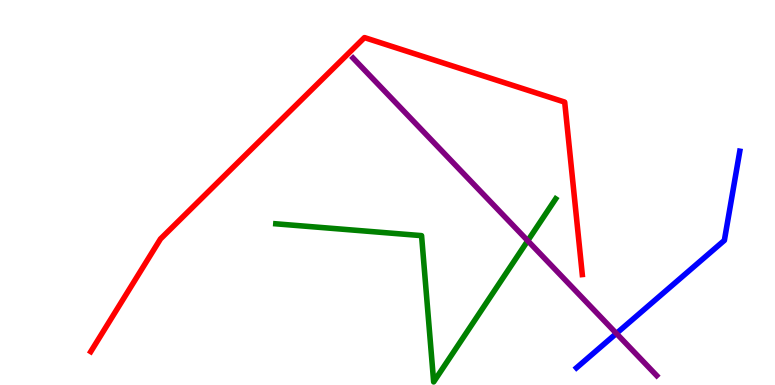[{'lines': ['blue', 'red'], 'intersections': []}, {'lines': ['green', 'red'], 'intersections': []}, {'lines': ['purple', 'red'], 'intersections': []}, {'lines': ['blue', 'green'], 'intersections': []}, {'lines': ['blue', 'purple'], 'intersections': [{'x': 7.95, 'y': 1.34}]}, {'lines': ['green', 'purple'], 'intersections': [{'x': 6.81, 'y': 3.75}]}]